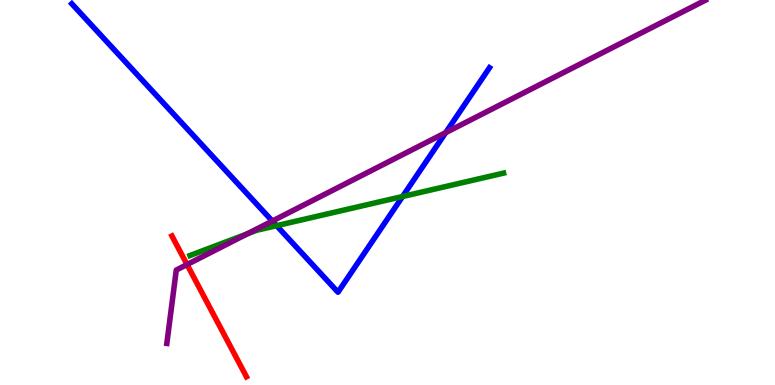[{'lines': ['blue', 'red'], 'intersections': []}, {'lines': ['green', 'red'], 'intersections': []}, {'lines': ['purple', 'red'], 'intersections': [{'x': 2.41, 'y': 3.13}]}, {'lines': ['blue', 'green'], 'intersections': [{'x': 3.57, 'y': 4.14}, {'x': 5.19, 'y': 4.9}]}, {'lines': ['blue', 'purple'], 'intersections': [{'x': 3.51, 'y': 4.26}, {'x': 5.75, 'y': 6.55}]}, {'lines': ['green', 'purple'], 'intersections': [{'x': 3.19, 'y': 3.92}]}]